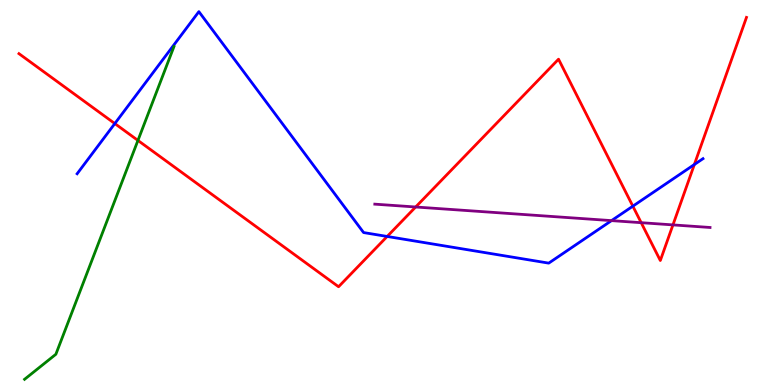[{'lines': ['blue', 'red'], 'intersections': [{'x': 1.48, 'y': 6.79}, {'x': 5.0, 'y': 3.86}, {'x': 8.17, 'y': 4.64}, {'x': 8.96, 'y': 5.73}]}, {'lines': ['green', 'red'], 'intersections': [{'x': 1.78, 'y': 6.35}]}, {'lines': ['purple', 'red'], 'intersections': [{'x': 5.36, 'y': 4.62}, {'x': 8.27, 'y': 4.22}, {'x': 8.68, 'y': 4.16}]}, {'lines': ['blue', 'green'], 'intersections': []}, {'lines': ['blue', 'purple'], 'intersections': [{'x': 7.89, 'y': 4.27}]}, {'lines': ['green', 'purple'], 'intersections': []}]